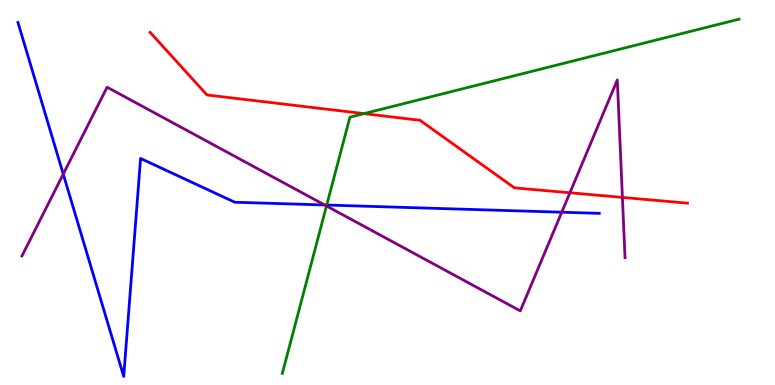[{'lines': ['blue', 'red'], 'intersections': []}, {'lines': ['green', 'red'], 'intersections': [{'x': 4.7, 'y': 7.05}]}, {'lines': ['purple', 'red'], 'intersections': [{'x': 7.35, 'y': 4.99}, {'x': 8.03, 'y': 4.87}]}, {'lines': ['blue', 'green'], 'intersections': [{'x': 4.22, 'y': 4.67}]}, {'lines': ['blue', 'purple'], 'intersections': [{'x': 0.816, 'y': 5.48}, {'x': 4.19, 'y': 4.68}, {'x': 7.25, 'y': 4.49}]}, {'lines': ['green', 'purple'], 'intersections': [{'x': 4.21, 'y': 4.65}]}]